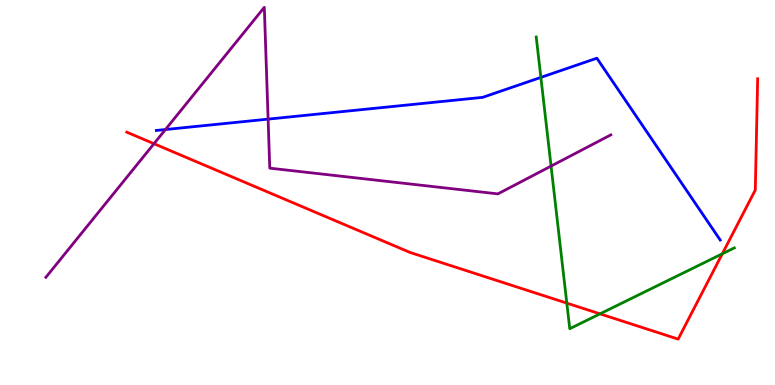[{'lines': ['blue', 'red'], 'intersections': []}, {'lines': ['green', 'red'], 'intersections': [{'x': 7.31, 'y': 2.13}, {'x': 7.74, 'y': 1.85}, {'x': 9.32, 'y': 3.41}]}, {'lines': ['purple', 'red'], 'intersections': [{'x': 1.99, 'y': 6.27}]}, {'lines': ['blue', 'green'], 'intersections': [{'x': 6.98, 'y': 7.99}]}, {'lines': ['blue', 'purple'], 'intersections': [{'x': 2.13, 'y': 6.64}, {'x': 3.46, 'y': 6.91}]}, {'lines': ['green', 'purple'], 'intersections': [{'x': 7.11, 'y': 5.69}]}]